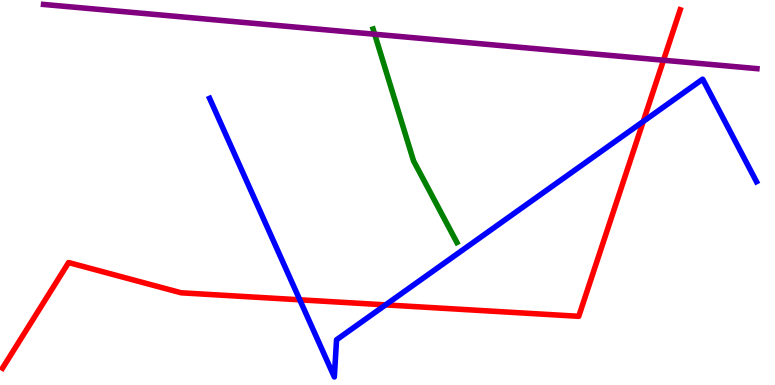[{'lines': ['blue', 'red'], 'intersections': [{'x': 3.87, 'y': 2.21}, {'x': 4.98, 'y': 2.08}, {'x': 8.3, 'y': 6.84}]}, {'lines': ['green', 'red'], 'intersections': []}, {'lines': ['purple', 'red'], 'intersections': [{'x': 8.56, 'y': 8.44}]}, {'lines': ['blue', 'green'], 'intersections': []}, {'lines': ['blue', 'purple'], 'intersections': []}, {'lines': ['green', 'purple'], 'intersections': [{'x': 4.83, 'y': 9.11}]}]